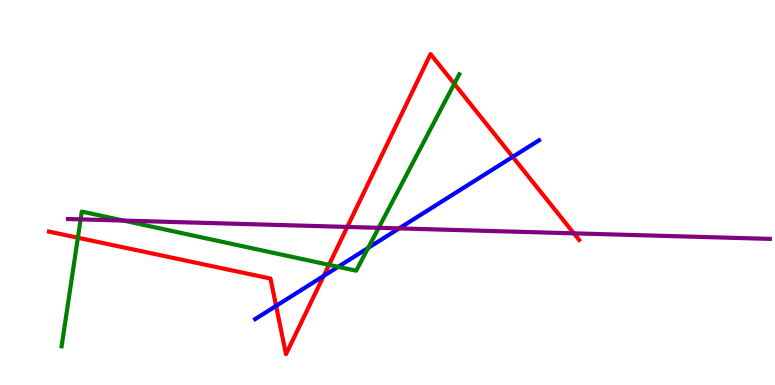[{'lines': ['blue', 'red'], 'intersections': [{'x': 3.56, 'y': 2.05}, {'x': 4.18, 'y': 2.83}, {'x': 6.62, 'y': 5.93}]}, {'lines': ['green', 'red'], 'intersections': [{'x': 1.0, 'y': 3.83}, {'x': 4.25, 'y': 3.12}, {'x': 5.86, 'y': 7.82}]}, {'lines': ['purple', 'red'], 'intersections': [{'x': 4.48, 'y': 4.11}, {'x': 7.4, 'y': 3.94}]}, {'lines': ['blue', 'green'], 'intersections': [{'x': 4.36, 'y': 3.07}, {'x': 4.75, 'y': 3.56}]}, {'lines': ['blue', 'purple'], 'intersections': [{'x': 5.15, 'y': 4.07}]}, {'lines': ['green', 'purple'], 'intersections': [{'x': 1.04, 'y': 4.3}, {'x': 1.59, 'y': 4.27}, {'x': 4.89, 'y': 4.08}]}]